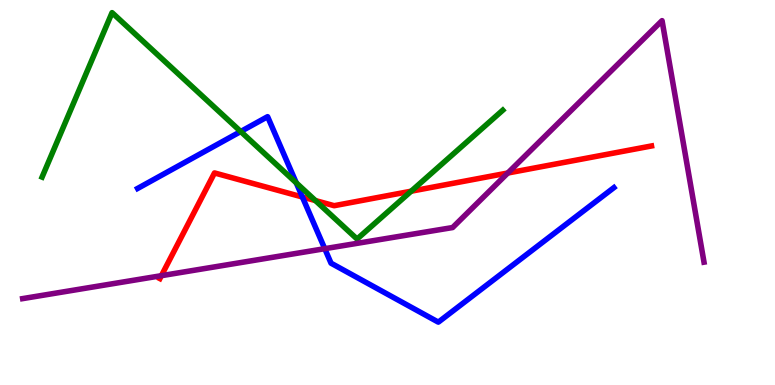[{'lines': ['blue', 'red'], 'intersections': [{'x': 3.9, 'y': 4.88}]}, {'lines': ['green', 'red'], 'intersections': [{'x': 4.07, 'y': 4.79}, {'x': 5.31, 'y': 5.03}]}, {'lines': ['purple', 'red'], 'intersections': [{'x': 2.08, 'y': 2.84}, {'x': 6.55, 'y': 5.51}]}, {'lines': ['blue', 'green'], 'intersections': [{'x': 3.11, 'y': 6.58}, {'x': 3.82, 'y': 5.25}]}, {'lines': ['blue', 'purple'], 'intersections': [{'x': 4.19, 'y': 3.54}]}, {'lines': ['green', 'purple'], 'intersections': []}]